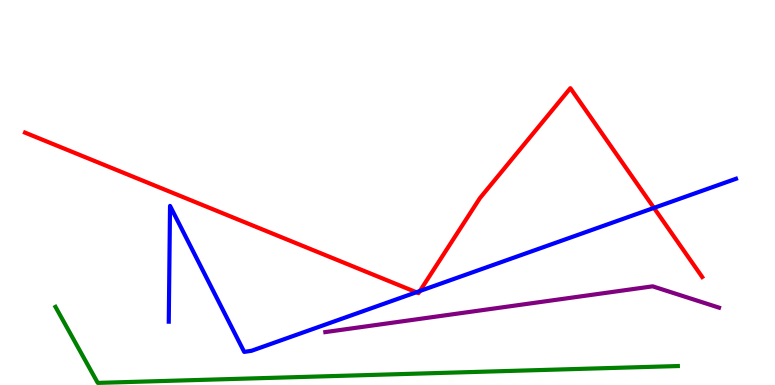[{'lines': ['blue', 'red'], 'intersections': [{'x': 5.37, 'y': 2.41}, {'x': 5.42, 'y': 2.44}, {'x': 8.44, 'y': 4.6}]}, {'lines': ['green', 'red'], 'intersections': []}, {'lines': ['purple', 'red'], 'intersections': []}, {'lines': ['blue', 'green'], 'intersections': []}, {'lines': ['blue', 'purple'], 'intersections': []}, {'lines': ['green', 'purple'], 'intersections': []}]